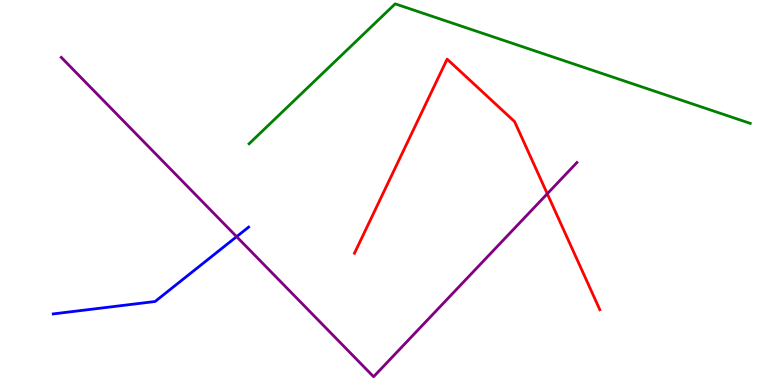[{'lines': ['blue', 'red'], 'intersections': []}, {'lines': ['green', 'red'], 'intersections': []}, {'lines': ['purple', 'red'], 'intersections': [{'x': 7.06, 'y': 4.97}]}, {'lines': ['blue', 'green'], 'intersections': []}, {'lines': ['blue', 'purple'], 'intersections': [{'x': 3.05, 'y': 3.85}]}, {'lines': ['green', 'purple'], 'intersections': []}]